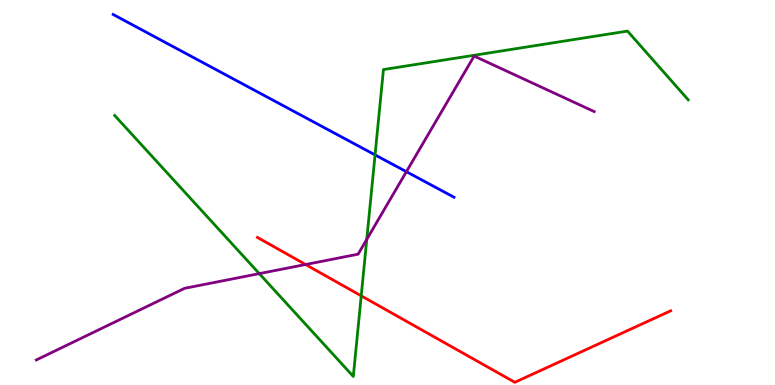[{'lines': ['blue', 'red'], 'intersections': []}, {'lines': ['green', 'red'], 'intersections': [{'x': 4.66, 'y': 2.32}]}, {'lines': ['purple', 'red'], 'intersections': [{'x': 3.94, 'y': 3.13}]}, {'lines': ['blue', 'green'], 'intersections': [{'x': 4.84, 'y': 5.98}]}, {'lines': ['blue', 'purple'], 'intersections': [{'x': 5.24, 'y': 5.54}]}, {'lines': ['green', 'purple'], 'intersections': [{'x': 3.35, 'y': 2.89}, {'x': 4.73, 'y': 3.78}]}]